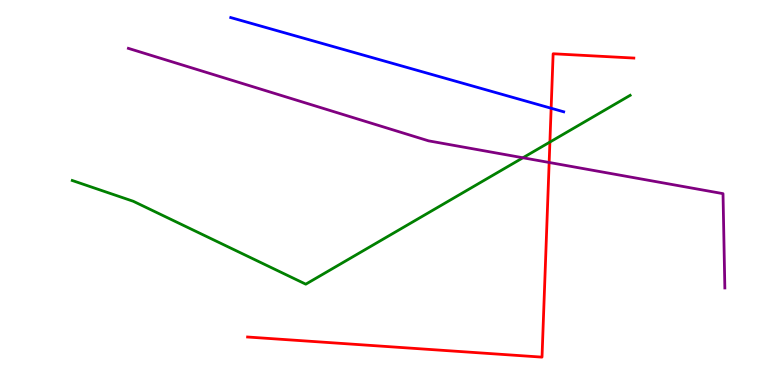[{'lines': ['blue', 'red'], 'intersections': [{'x': 7.11, 'y': 7.19}]}, {'lines': ['green', 'red'], 'intersections': [{'x': 7.1, 'y': 6.31}]}, {'lines': ['purple', 'red'], 'intersections': [{'x': 7.09, 'y': 5.78}]}, {'lines': ['blue', 'green'], 'intersections': []}, {'lines': ['blue', 'purple'], 'intersections': []}, {'lines': ['green', 'purple'], 'intersections': [{'x': 6.75, 'y': 5.9}]}]